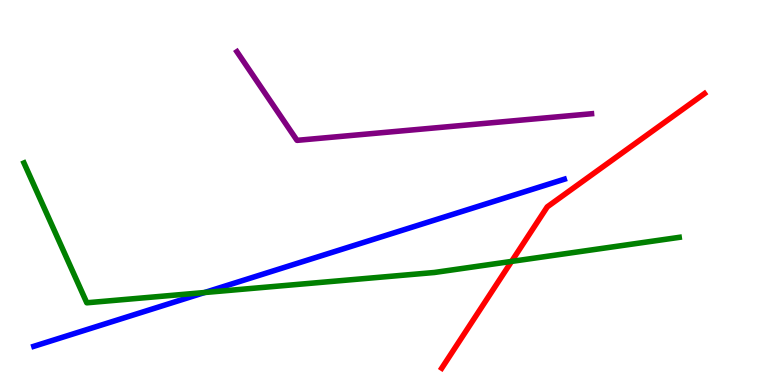[{'lines': ['blue', 'red'], 'intersections': []}, {'lines': ['green', 'red'], 'intersections': [{'x': 6.6, 'y': 3.21}]}, {'lines': ['purple', 'red'], 'intersections': []}, {'lines': ['blue', 'green'], 'intersections': [{'x': 2.64, 'y': 2.4}]}, {'lines': ['blue', 'purple'], 'intersections': []}, {'lines': ['green', 'purple'], 'intersections': []}]